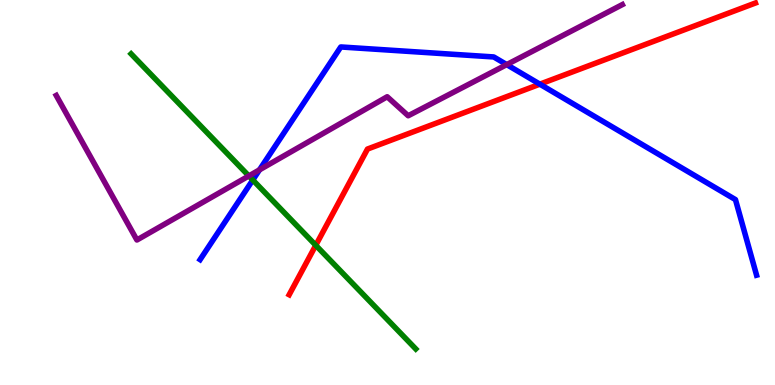[{'lines': ['blue', 'red'], 'intersections': [{'x': 6.97, 'y': 7.81}]}, {'lines': ['green', 'red'], 'intersections': [{'x': 4.07, 'y': 3.63}]}, {'lines': ['purple', 'red'], 'intersections': []}, {'lines': ['blue', 'green'], 'intersections': [{'x': 3.26, 'y': 5.32}]}, {'lines': ['blue', 'purple'], 'intersections': [{'x': 3.35, 'y': 5.59}, {'x': 6.54, 'y': 8.32}]}, {'lines': ['green', 'purple'], 'intersections': [{'x': 3.21, 'y': 5.43}]}]